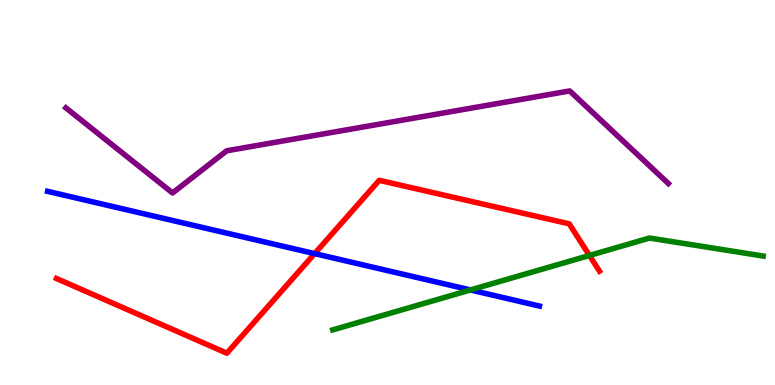[{'lines': ['blue', 'red'], 'intersections': [{'x': 4.06, 'y': 3.41}]}, {'lines': ['green', 'red'], 'intersections': [{'x': 7.61, 'y': 3.36}]}, {'lines': ['purple', 'red'], 'intersections': []}, {'lines': ['blue', 'green'], 'intersections': [{'x': 6.07, 'y': 2.47}]}, {'lines': ['blue', 'purple'], 'intersections': []}, {'lines': ['green', 'purple'], 'intersections': []}]